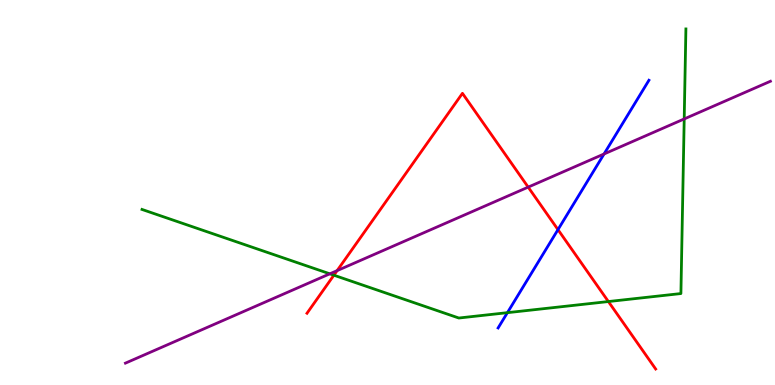[{'lines': ['blue', 'red'], 'intersections': [{'x': 7.2, 'y': 4.04}]}, {'lines': ['green', 'red'], 'intersections': [{'x': 4.31, 'y': 2.85}, {'x': 7.85, 'y': 2.17}]}, {'lines': ['purple', 'red'], 'intersections': [{'x': 4.35, 'y': 2.97}, {'x': 6.82, 'y': 5.14}]}, {'lines': ['blue', 'green'], 'intersections': [{'x': 6.55, 'y': 1.88}]}, {'lines': ['blue', 'purple'], 'intersections': [{'x': 7.79, 'y': 6.0}]}, {'lines': ['green', 'purple'], 'intersections': [{'x': 4.26, 'y': 2.89}, {'x': 8.83, 'y': 6.91}]}]